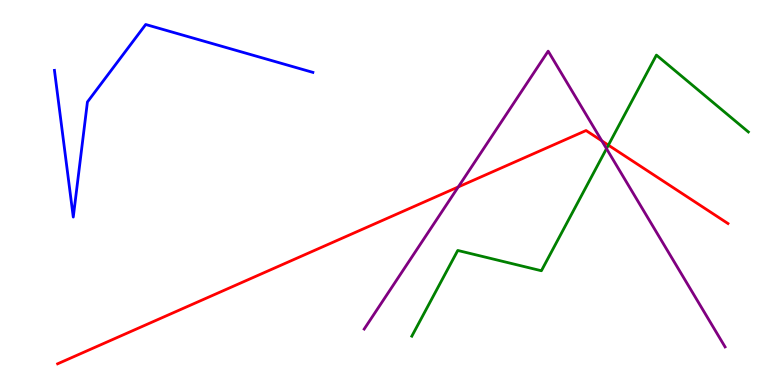[{'lines': ['blue', 'red'], 'intersections': []}, {'lines': ['green', 'red'], 'intersections': [{'x': 7.85, 'y': 6.23}]}, {'lines': ['purple', 'red'], 'intersections': [{'x': 5.91, 'y': 5.14}, {'x': 7.77, 'y': 6.34}]}, {'lines': ['blue', 'green'], 'intersections': []}, {'lines': ['blue', 'purple'], 'intersections': []}, {'lines': ['green', 'purple'], 'intersections': [{'x': 7.83, 'y': 6.14}]}]